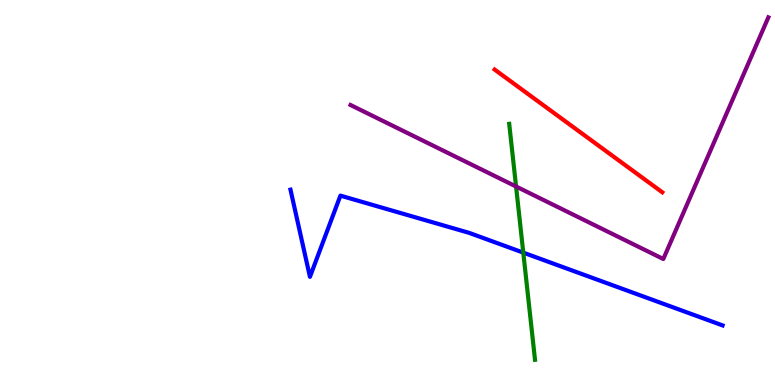[{'lines': ['blue', 'red'], 'intersections': []}, {'lines': ['green', 'red'], 'intersections': []}, {'lines': ['purple', 'red'], 'intersections': []}, {'lines': ['blue', 'green'], 'intersections': [{'x': 6.75, 'y': 3.44}]}, {'lines': ['blue', 'purple'], 'intersections': []}, {'lines': ['green', 'purple'], 'intersections': [{'x': 6.66, 'y': 5.16}]}]